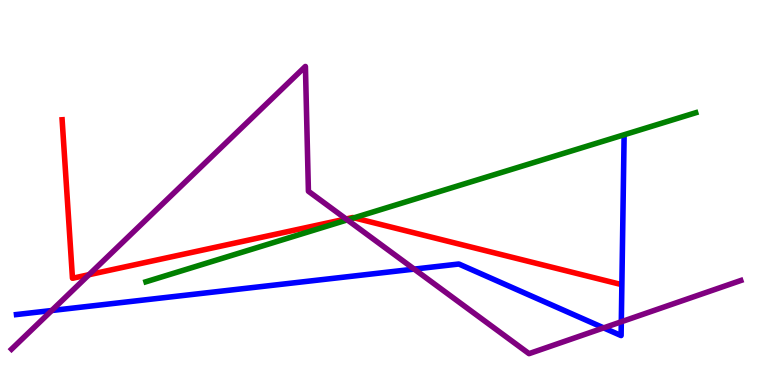[{'lines': ['blue', 'red'], 'intersections': []}, {'lines': ['green', 'red'], 'intersections': [{'x': 4.57, 'y': 4.34}]}, {'lines': ['purple', 'red'], 'intersections': [{'x': 1.15, 'y': 2.86}, {'x': 4.47, 'y': 4.31}]}, {'lines': ['blue', 'green'], 'intersections': []}, {'lines': ['blue', 'purple'], 'intersections': [{'x': 0.667, 'y': 1.93}, {'x': 5.34, 'y': 3.01}, {'x': 7.79, 'y': 1.48}, {'x': 8.02, 'y': 1.64}]}, {'lines': ['green', 'purple'], 'intersections': [{'x': 4.48, 'y': 4.29}]}]